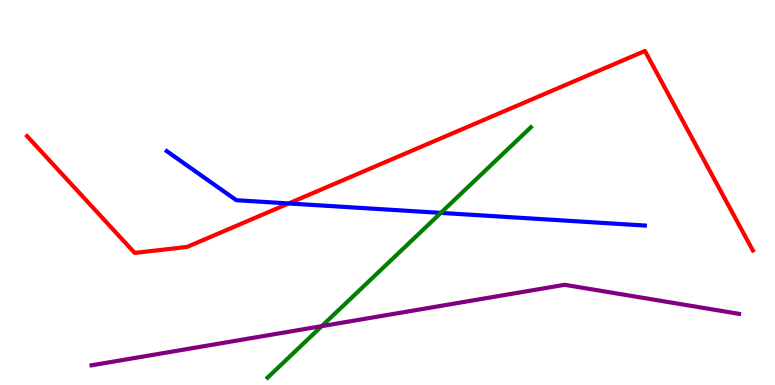[{'lines': ['blue', 'red'], 'intersections': [{'x': 3.72, 'y': 4.72}]}, {'lines': ['green', 'red'], 'intersections': []}, {'lines': ['purple', 'red'], 'intersections': []}, {'lines': ['blue', 'green'], 'intersections': [{'x': 5.69, 'y': 4.47}]}, {'lines': ['blue', 'purple'], 'intersections': []}, {'lines': ['green', 'purple'], 'intersections': [{'x': 4.15, 'y': 1.53}]}]